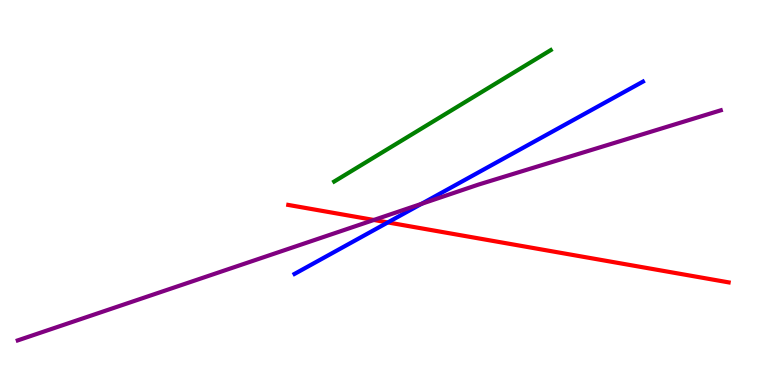[{'lines': ['blue', 'red'], 'intersections': [{'x': 5.0, 'y': 4.22}]}, {'lines': ['green', 'red'], 'intersections': []}, {'lines': ['purple', 'red'], 'intersections': [{'x': 4.82, 'y': 4.29}]}, {'lines': ['blue', 'green'], 'intersections': []}, {'lines': ['blue', 'purple'], 'intersections': [{'x': 5.44, 'y': 4.7}]}, {'lines': ['green', 'purple'], 'intersections': []}]